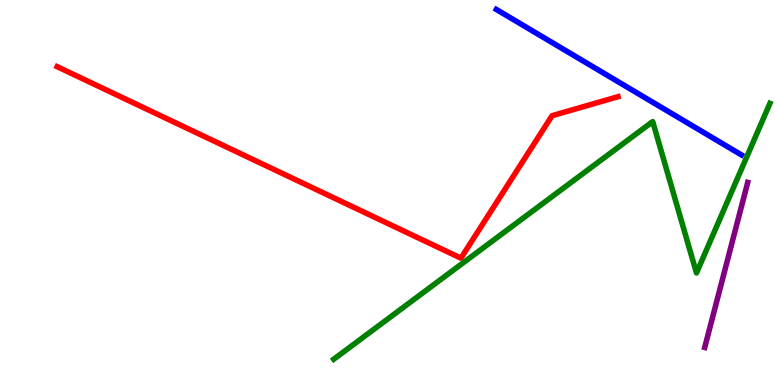[{'lines': ['blue', 'red'], 'intersections': []}, {'lines': ['green', 'red'], 'intersections': []}, {'lines': ['purple', 'red'], 'intersections': []}, {'lines': ['blue', 'green'], 'intersections': []}, {'lines': ['blue', 'purple'], 'intersections': []}, {'lines': ['green', 'purple'], 'intersections': []}]